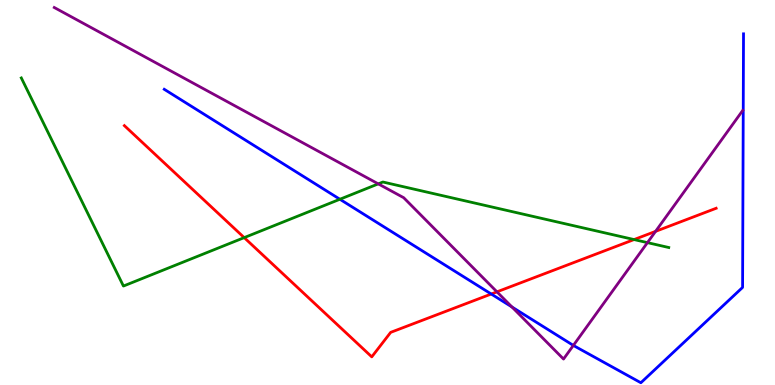[{'lines': ['blue', 'red'], 'intersections': [{'x': 6.34, 'y': 2.36}]}, {'lines': ['green', 'red'], 'intersections': [{'x': 3.15, 'y': 3.83}, {'x': 8.18, 'y': 3.78}]}, {'lines': ['purple', 'red'], 'intersections': [{'x': 6.41, 'y': 2.42}, {'x': 8.46, 'y': 3.99}]}, {'lines': ['blue', 'green'], 'intersections': [{'x': 4.39, 'y': 4.82}]}, {'lines': ['blue', 'purple'], 'intersections': [{'x': 6.61, 'y': 2.03}, {'x': 7.4, 'y': 1.03}]}, {'lines': ['green', 'purple'], 'intersections': [{'x': 4.88, 'y': 5.22}, {'x': 8.35, 'y': 3.7}]}]